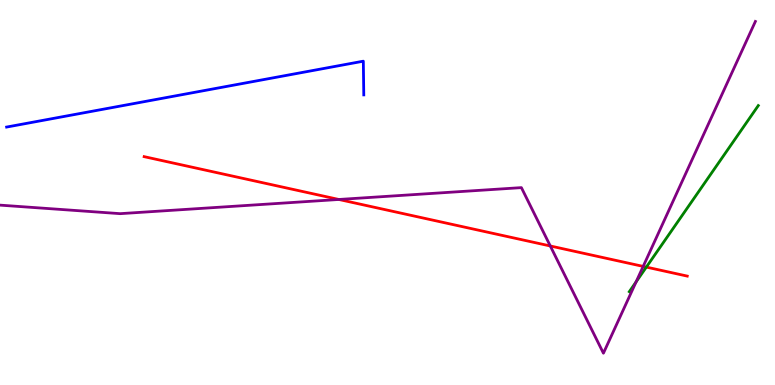[{'lines': ['blue', 'red'], 'intersections': []}, {'lines': ['green', 'red'], 'intersections': [{'x': 8.34, 'y': 3.06}]}, {'lines': ['purple', 'red'], 'intersections': [{'x': 4.37, 'y': 4.82}, {'x': 7.1, 'y': 3.61}, {'x': 8.3, 'y': 3.08}]}, {'lines': ['blue', 'green'], 'intersections': []}, {'lines': ['blue', 'purple'], 'intersections': []}, {'lines': ['green', 'purple'], 'intersections': [{'x': 8.21, 'y': 2.68}]}]